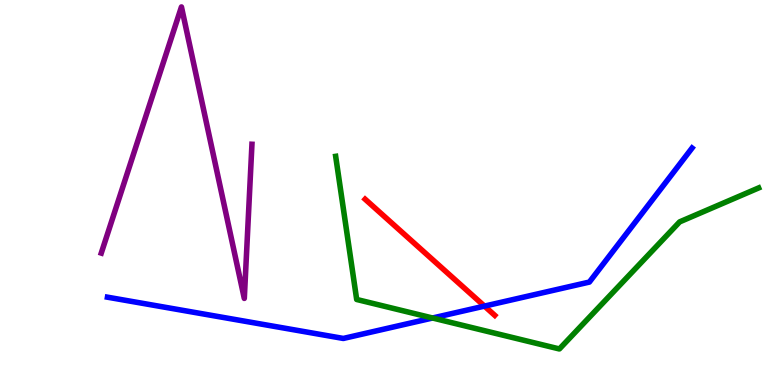[{'lines': ['blue', 'red'], 'intersections': [{'x': 6.25, 'y': 2.05}]}, {'lines': ['green', 'red'], 'intersections': []}, {'lines': ['purple', 'red'], 'intersections': []}, {'lines': ['blue', 'green'], 'intersections': [{'x': 5.58, 'y': 1.74}]}, {'lines': ['blue', 'purple'], 'intersections': []}, {'lines': ['green', 'purple'], 'intersections': []}]